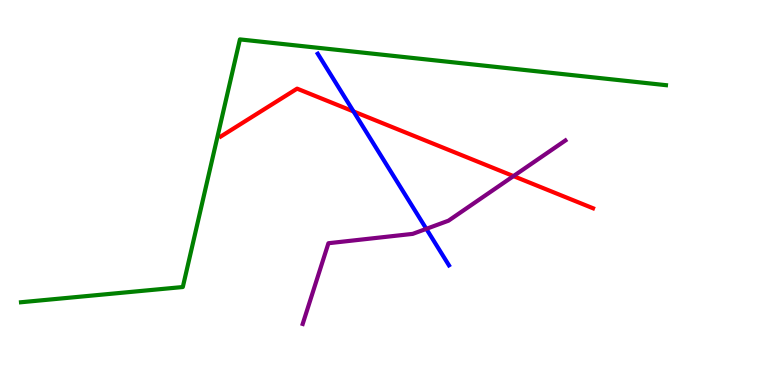[{'lines': ['blue', 'red'], 'intersections': [{'x': 4.56, 'y': 7.11}]}, {'lines': ['green', 'red'], 'intersections': []}, {'lines': ['purple', 'red'], 'intersections': [{'x': 6.63, 'y': 5.43}]}, {'lines': ['blue', 'green'], 'intersections': []}, {'lines': ['blue', 'purple'], 'intersections': [{'x': 5.5, 'y': 4.06}]}, {'lines': ['green', 'purple'], 'intersections': []}]